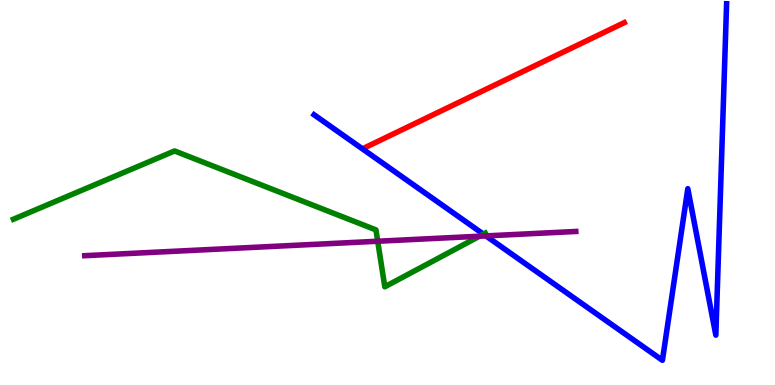[{'lines': ['blue', 'red'], 'intersections': []}, {'lines': ['green', 'red'], 'intersections': []}, {'lines': ['purple', 'red'], 'intersections': []}, {'lines': ['blue', 'green'], 'intersections': [{'x': 6.24, 'y': 3.92}]}, {'lines': ['blue', 'purple'], 'intersections': [{'x': 6.27, 'y': 3.87}]}, {'lines': ['green', 'purple'], 'intersections': [{'x': 4.87, 'y': 3.73}, {'x': 6.19, 'y': 3.86}]}]